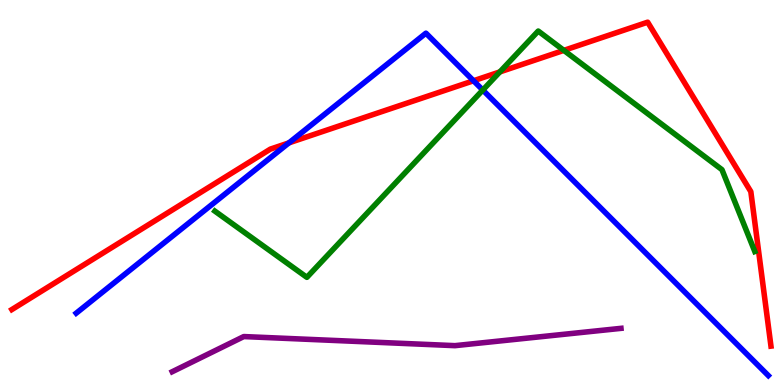[{'lines': ['blue', 'red'], 'intersections': [{'x': 3.73, 'y': 6.29}, {'x': 6.11, 'y': 7.9}]}, {'lines': ['green', 'red'], 'intersections': [{'x': 6.45, 'y': 8.13}, {'x': 7.28, 'y': 8.69}]}, {'lines': ['purple', 'red'], 'intersections': []}, {'lines': ['blue', 'green'], 'intersections': [{'x': 6.23, 'y': 7.66}]}, {'lines': ['blue', 'purple'], 'intersections': []}, {'lines': ['green', 'purple'], 'intersections': []}]